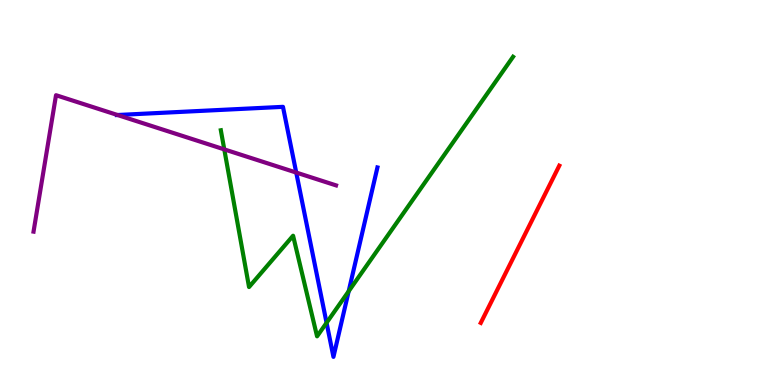[{'lines': ['blue', 'red'], 'intersections': []}, {'lines': ['green', 'red'], 'intersections': []}, {'lines': ['purple', 'red'], 'intersections': []}, {'lines': ['blue', 'green'], 'intersections': [{'x': 4.21, 'y': 1.62}, {'x': 4.5, 'y': 2.44}]}, {'lines': ['blue', 'purple'], 'intersections': [{'x': 1.52, 'y': 7.01}, {'x': 3.82, 'y': 5.52}]}, {'lines': ['green', 'purple'], 'intersections': [{'x': 2.89, 'y': 6.12}]}]